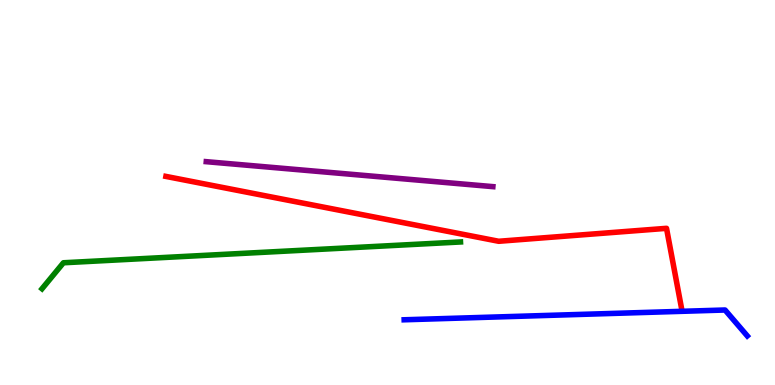[{'lines': ['blue', 'red'], 'intersections': []}, {'lines': ['green', 'red'], 'intersections': []}, {'lines': ['purple', 'red'], 'intersections': []}, {'lines': ['blue', 'green'], 'intersections': []}, {'lines': ['blue', 'purple'], 'intersections': []}, {'lines': ['green', 'purple'], 'intersections': []}]